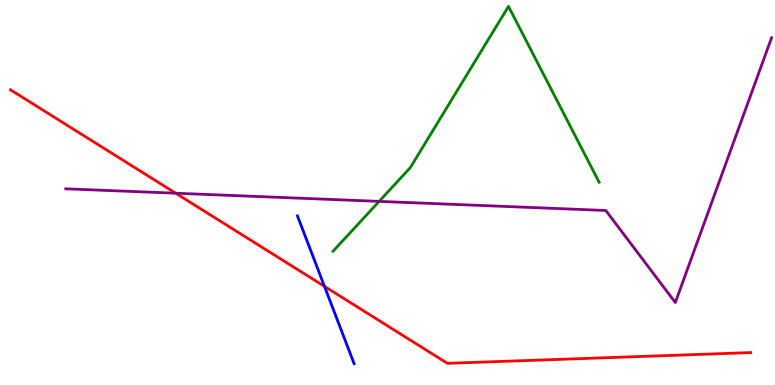[{'lines': ['blue', 'red'], 'intersections': [{'x': 4.19, 'y': 2.56}]}, {'lines': ['green', 'red'], 'intersections': []}, {'lines': ['purple', 'red'], 'intersections': [{'x': 2.27, 'y': 4.98}]}, {'lines': ['blue', 'green'], 'intersections': []}, {'lines': ['blue', 'purple'], 'intersections': []}, {'lines': ['green', 'purple'], 'intersections': [{'x': 4.89, 'y': 4.77}]}]